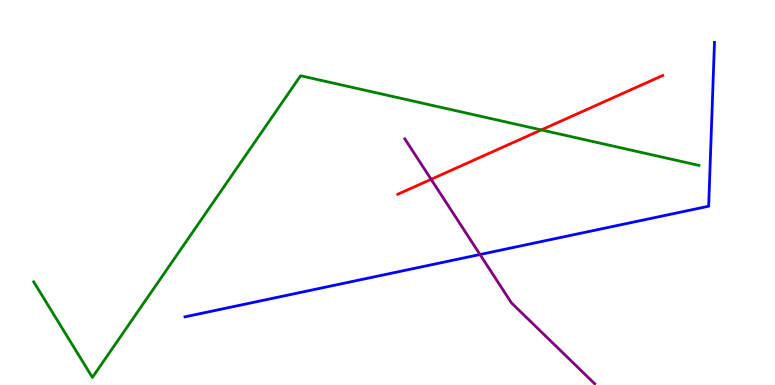[{'lines': ['blue', 'red'], 'intersections': []}, {'lines': ['green', 'red'], 'intersections': [{'x': 6.98, 'y': 6.63}]}, {'lines': ['purple', 'red'], 'intersections': [{'x': 5.56, 'y': 5.34}]}, {'lines': ['blue', 'green'], 'intersections': []}, {'lines': ['blue', 'purple'], 'intersections': [{'x': 6.19, 'y': 3.39}]}, {'lines': ['green', 'purple'], 'intersections': []}]